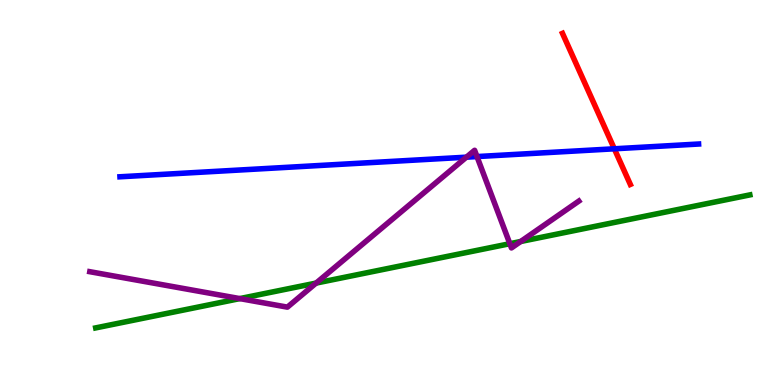[{'lines': ['blue', 'red'], 'intersections': [{'x': 7.93, 'y': 6.14}]}, {'lines': ['green', 'red'], 'intersections': []}, {'lines': ['purple', 'red'], 'intersections': []}, {'lines': ['blue', 'green'], 'intersections': []}, {'lines': ['blue', 'purple'], 'intersections': [{'x': 6.02, 'y': 5.92}, {'x': 6.15, 'y': 5.93}]}, {'lines': ['green', 'purple'], 'intersections': [{'x': 3.09, 'y': 2.24}, {'x': 4.08, 'y': 2.65}, {'x': 6.58, 'y': 3.67}, {'x': 6.72, 'y': 3.73}]}]